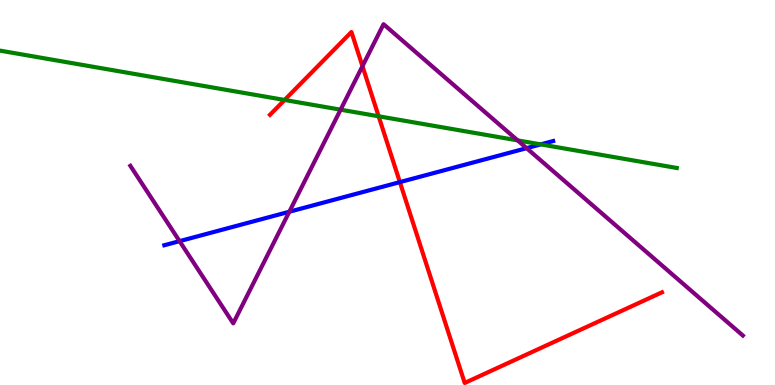[{'lines': ['blue', 'red'], 'intersections': [{'x': 5.16, 'y': 5.27}]}, {'lines': ['green', 'red'], 'intersections': [{'x': 3.67, 'y': 7.4}, {'x': 4.89, 'y': 6.98}]}, {'lines': ['purple', 'red'], 'intersections': [{'x': 4.68, 'y': 8.28}]}, {'lines': ['blue', 'green'], 'intersections': [{'x': 6.98, 'y': 6.25}]}, {'lines': ['blue', 'purple'], 'intersections': [{'x': 2.32, 'y': 3.74}, {'x': 3.73, 'y': 4.5}, {'x': 6.8, 'y': 6.15}]}, {'lines': ['green', 'purple'], 'intersections': [{'x': 4.39, 'y': 7.15}, {'x': 6.68, 'y': 6.35}]}]